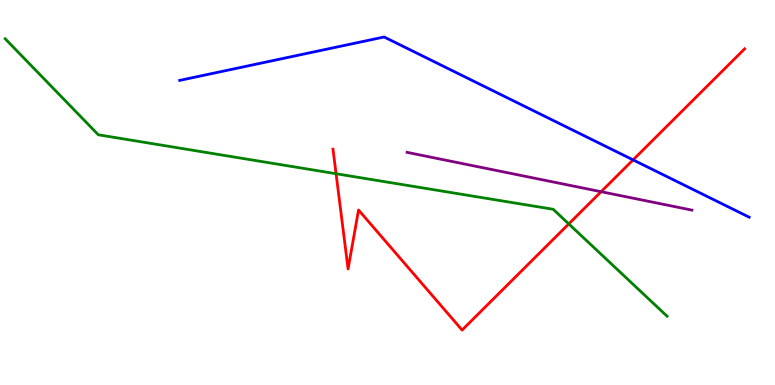[{'lines': ['blue', 'red'], 'intersections': [{'x': 8.17, 'y': 5.85}]}, {'lines': ['green', 'red'], 'intersections': [{'x': 4.34, 'y': 5.49}, {'x': 7.34, 'y': 4.18}]}, {'lines': ['purple', 'red'], 'intersections': [{'x': 7.76, 'y': 5.02}]}, {'lines': ['blue', 'green'], 'intersections': []}, {'lines': ['blue', 'purple'], 'intersections': []}, {'lines': ['green', 'purple'], 'intersections': []}]